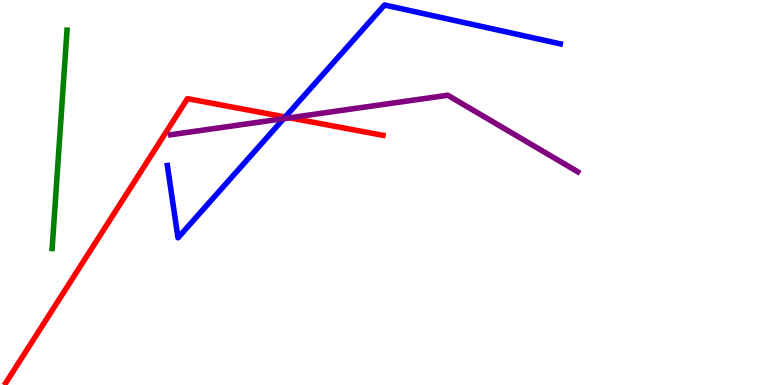[{'lines': ['blue', 'red'], 'intersections': [{'x': 3.68, 'y': 6.96}]}, {'lines': ['green', 'red'], 'intersections': []}, {'lines': ['purple', 'red'], 'intersections': [{'x': 3.74, 'y': 6.94}]}, {'lines': ['blue', 'green'], 'intersections': []}, {'lines': ['blue', 'purple'], 'intersections': [{'x': 3.66, 'y': 6.92}]}, {'lines': ['green', 'purple'], 'intersections': []}]